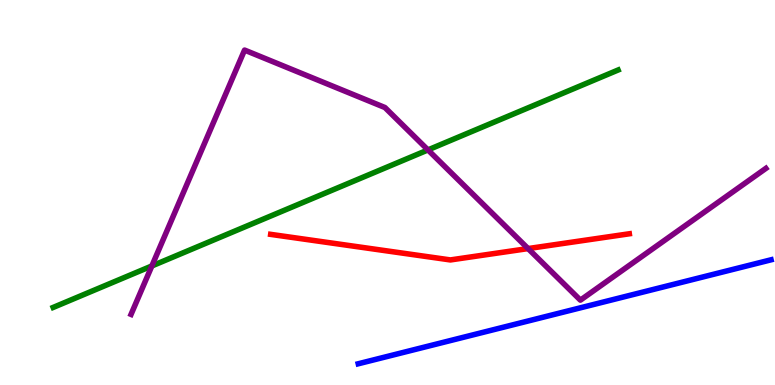[{'lines': ['blue', 'red'], 'intersections': []}, {'lines': ['green', 'red'], 'intersections': []}, {'lines': ['purple', 'red'], 'intersections': [{'x': 6.81, 'y': 3.54}]}, {'lines': ['blue', 'green'], 'intersections': []}, {'lines': ['blue', 'purple'], 'intersections': []}, {'lines': ['green', 'purple'], 'intersections': [{'x': 1.96, 'y': 3.09}, {'x': 5.52, 'y': 6.11}]}]